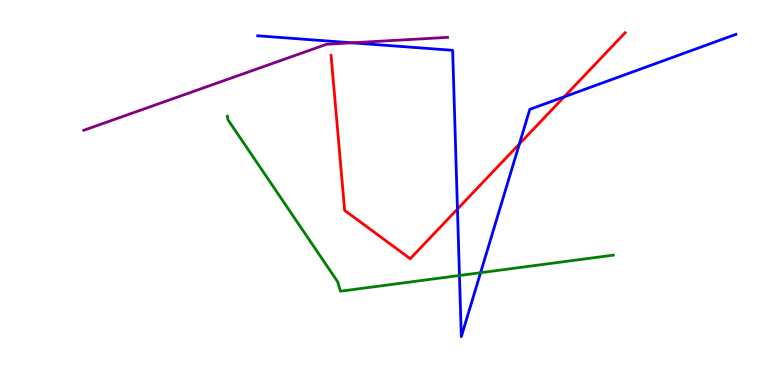[{'lines': ['blue', 'red'], 'intersections': [{'x': 5.9, 'y': 4.57}, {'x': 6.7, 'y': 6.26}, {'x': 7.28, 'y': 7.48}]}, {'lines': ['green', 'red'], 'intersections': []}, {'lines': ['purple', 'red'], 'intersections': []}, {'lines': ['blue', 'green'], 'intersections': [{'x': 5.93, 'y': 2.84}, {'x': 6.2, 'y': 2.92}]}, {'lines': ['blue', 'purple'], 'intersections': [{'x': 4.54, 'y': 8.89}]}, {'lines': ['green', 'purple'], 'intersections': []}]